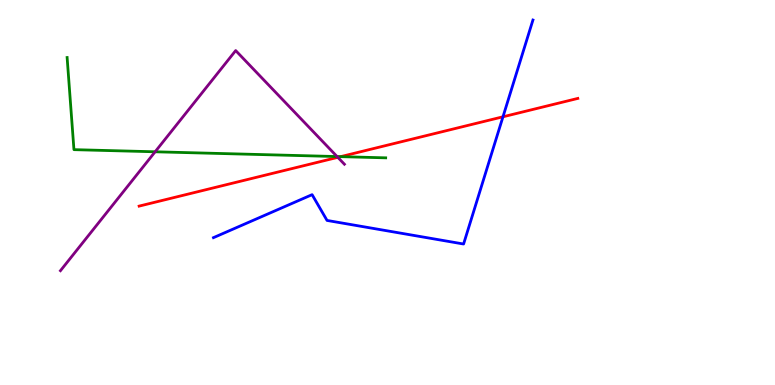[{'lines': ['blue', 'red'], 'intersections': [{'x': 6.49, 'y': 6.97}]}, {'lines': ['green', 'red'], 'intersections': [{'x': 4.39, 'y': 5.93}]}, {'lines': ['purple', 'red'], 'intersections': [{'x': 4.36, 'y': 5.91}]}, {'lines': ['blue', 'green'], 'intersections': []}, {'lines': ['blue', 'purple'], 'intersections': []}, {'lines': ['green', 'purple'], 'intersections': [{'x': 2.0, 'y': 6.06}, {'x': 4.35, 'y': 5.93}]}]